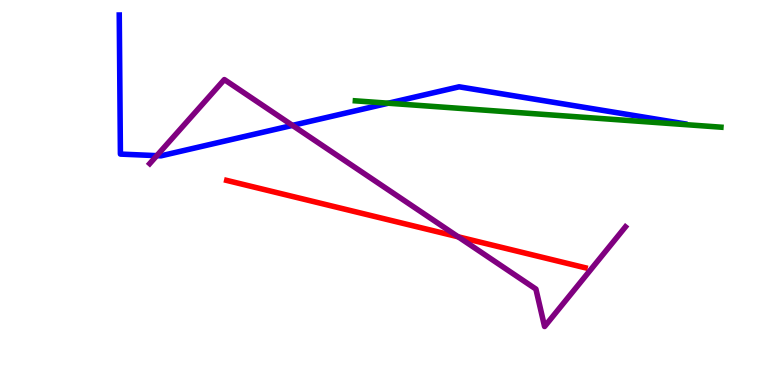[{'lines': ['blue', 'red'], 'intersections': []}, {'lines': ['green', 'red'], 'intersections': []}, {'lines': ['purple', 'red'], 'intersections': [{'x': 5.91, 'y': 3.85}]}, {'lines': ['blue', 'green'], 'intersections': [{'x': 5.01, 'y': 7.32}]}, {'lines': ['blue', 'purple'], 'intersections': [{'x': 2.02, 'y': 5.96}, {'x': 3.77, 'y': 6.74}]}, {'lines': ['green', 'purple'], 'intersections': []}]